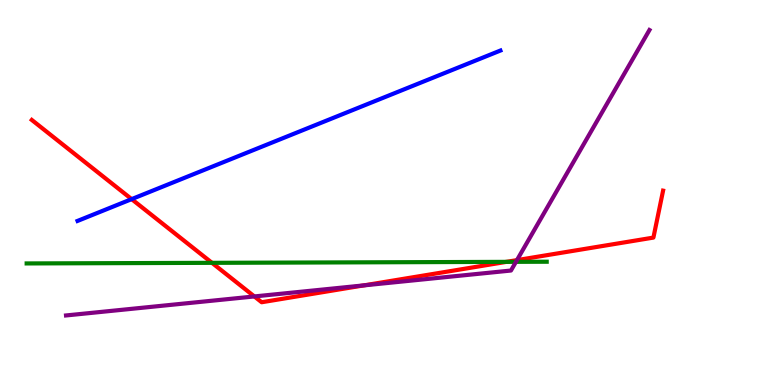[{'lines': ['blue', 'red'], 'intersections': [{'x': 1.7, 'y': 4.83}]}, {'lines': ['green', 'red'], 'intersections': [{'x': 2.74, 'y': 3.17}, {'x': 6.53, 'y': 3.2}]}, {'lines': ['purple', 'red'], 'intersections': [{'x': 3.28, 'y': 2.3}, {'x': 4.69, 'y': 2.59}, {'x': 6.67, 'y': 3.24}]}, {'lines': ['blue', 'green'], 'intersections': []}, {'lines': ['blue', 'purple'], 'intersections': []}, {'lines': ['green', 'purple'], 'intersections': [{'x': 6.66, 'y': 3.2}]}]